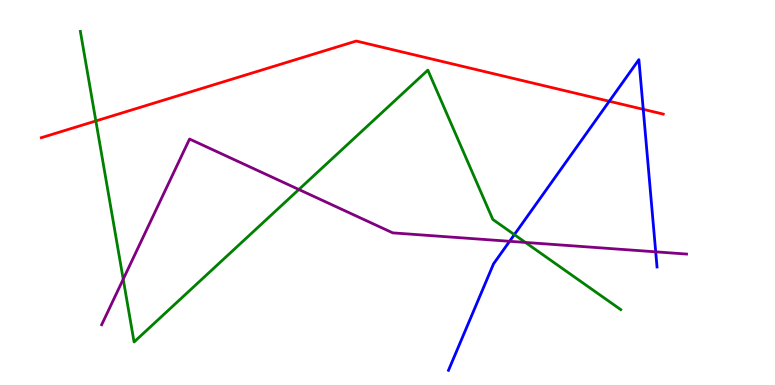[{'lines': ['blue', 'red'], 'intersections': [{'x': 7.86, 'y': 7.37}, {'x': 8.3, 'y': 7.16}]}, {'lines': ['green', 'red'], 'intersections': [{'x': 1.24, 'y': 6.86}]}, {'lines': ['purple', 'red'], 'intersections': []}, {'lines': ['blue', 'green'], 'intersections': [{'x': 6.64, 'y': 3.91}]}, {'lines': ['blue', 'purple'], 'intersections': [{'x': 6.58, 'y': 3.73}, {'x': 8.46, 'y': 3.46}]}, {'lines': ['green', 'purple'], 'intersections': [{'x': 1.59, 'y': 2.75}, {'x': 3.86, 'y': 5.08}, {'x': 6.78, 'y': 3.7}]}]